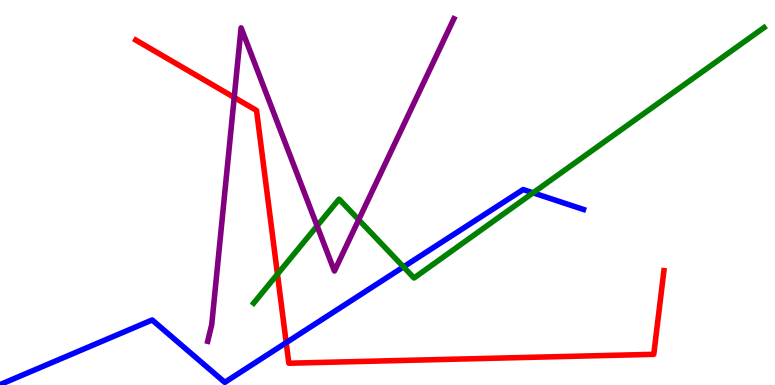[{'lines': ['blue', 'red'], 'intersections': [{'x': 3.69, 'y': 1.1}]}, {'lines': ['green', 'red'], 'intersections': [{'x': 3.58, 'y': 2.88}]}, {'lines': ['purple', 'red'], 'intersections': [{'x': 3.02, 'y': 7.47}]}, {'lines': ['blue', 'green'], 'intersections': [{'x': 5.21, 'y': 3.07}, {'x': 6.88, 'y': 4.99}]}, {'lines': ['blue', 'purple'], 'intersections': []}, {'lines': ['green', 'purple'], 'intersections': [{'x': 4.09, 'y': 4.13}, {'x': 4.63, 'y': 4.29}]}]